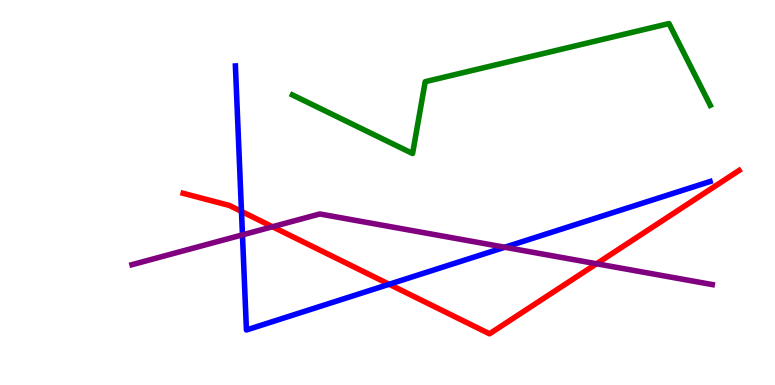[{'lines': ['blue', 'red'], 'intersections': [{'x': 3.12, 'y': 4.51}, {'x': 5.02, 'y': 2.62}]}, {'lines': ['green', 'red'], 'intersections': []}, {'lines': ['purple', 'red'], 'intersections': [{'x': 3.52, 'y': 4.11}, {'x': 7.7, 'y': 3.15}]}, {'lines': ['blue', 'green'], 'intersections': []}, {'lines': ['blue', 'purple'], 'intersections': [{'x': 3.13, 'y': 3.9}, {'x': 6.51, 'y': 3.58}]}, {'lines': ['green', 'purple'], 'intersections': []}]